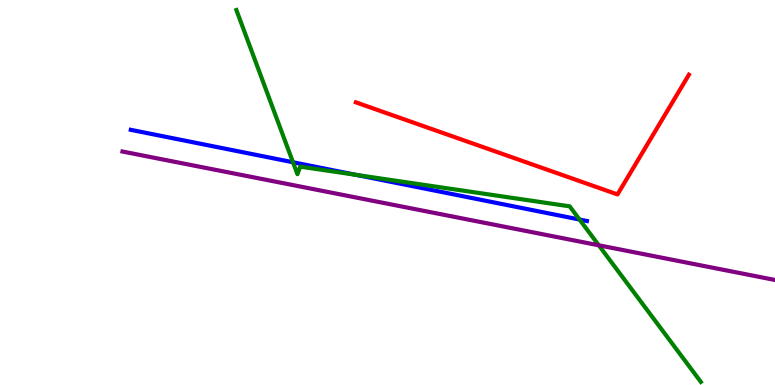[{'lines': ['blue', 'red'], 'intersections': []}, {'lines': ['green', 'red'], 'intersections': []}, {'lines': ['purple', 'red'], 'intersections': []}, {'lines': ['blue', 'green'], 'intersections': [{'x': 3.78, 'y': 5.79}, {'x': 4.59, 'y': 5.46}, {'x': 7.48, 'y': 4.3}]}, {'lines': ['blue', 'purple'], 'intersections': []}, {'lines': ['green', 'purple'], 'intersections': [{'x': 7.73, 'y': 3.63}]}]